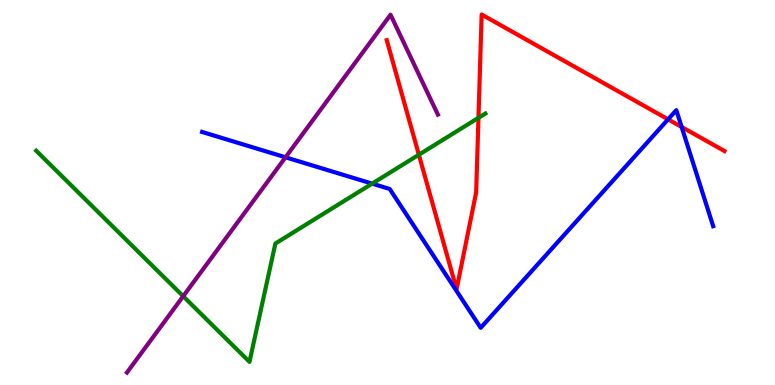[{'lines': ['blue', 'red'], 'intersections': [{'x': 8.62, 'y': 6.9}, {'x': 8.8, 'y': 6.7}]}, {'lines': ['green', 'red'], 'intersections': [{'x': 5.4, 'y': 5.98}, {'x': 6.17, 'y': 6.94}]}, {'lines': ['purple', 'red'], 'intersections': []}, {'lines': ['blue', 'green'], 'intersections': [{'x': 4.8, 'y': 5.23}]}, {'lines': ['blue', 'purple'], 'intersections': [{'x': 3.68, 'y': 5.91}]}, {'lines': ['green', 'purple'], 'intersections': [{'x': 2.36, 'y': 2.31}]}]